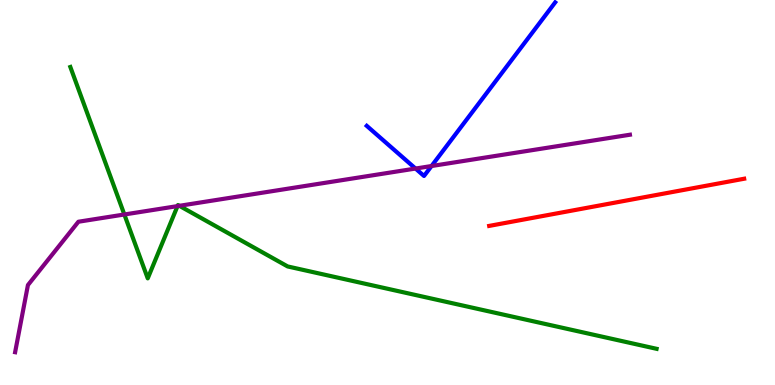[{'lines': ['blue', 'red'], 'intersections': []}, {'lines': ['green', 'red'], 'intersections': []}, {'lines': ['purple', 'red'], 'intersections': []}, {'lines': ['blue', 'green'], 'intersections': []}, {'lines': ['blue', 'purple'], 'intersections': [{'x': 5.36, 'y': 5.62}, {'x': 5.57, 'y': 5.69}]}, {'lines': ['green', 'purple'], 'intersections': [{'x': 1.6, 'y': 4.43}, {'x': 2.29, 'y': 4.65}, {'x': 2.31, 'y': 4.65}]}]